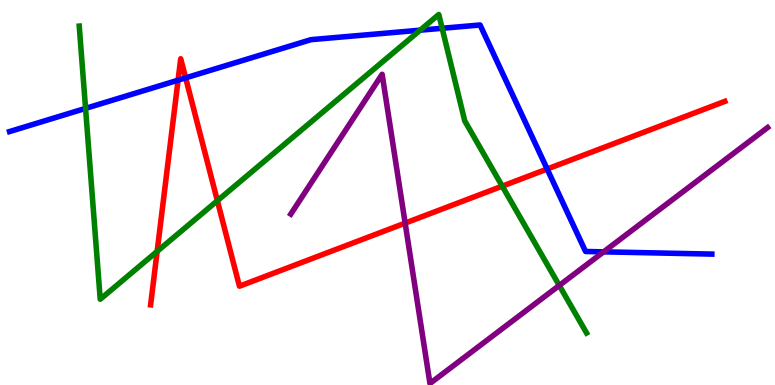[{'lines': ['blue', 'red'], 'intersections': [{'x': 2.3, 'y': 7.92}, {'x': 2.4, 'y': 7.98}, {'x': 7.06, 'y': 5.61}]}, {'lines': ['green', 'red'], 'intersections': [{'x': 2.03, 'y': 3.47}, {'x': 2.8, 'y': 4.79}, {'x': 6.48, 'y': 5.16}]}, {'lines': ['purple', 'red'], 'intersections': [{'x': 5.23, 'y': 4.2}]}, {'lines': ['blue', 'green'], 'intersections': [{'x': 1.1, 'y': 7.18}, {'x': 5.42, 'y': 9.22}, {'x': 5.71, 'y': 9.27}]}, {'lines': ['blue', 'purple'], 'intersections': [{'x': 7.79, 'y': 3.46}]}, {'lines': ['green', 'purple'], 'intersections': [{'x': 7.22, 'y': 2.59}]}]